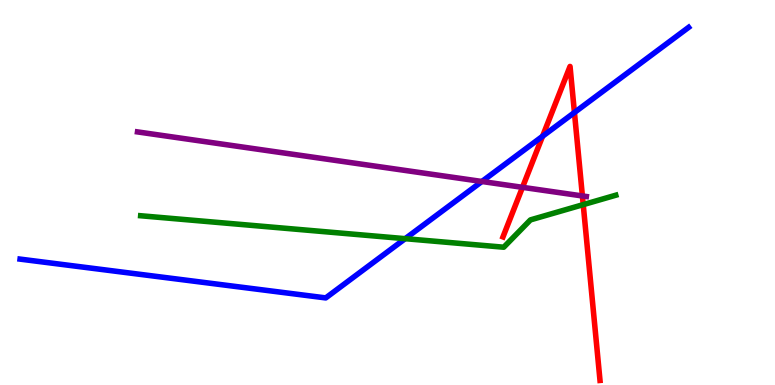[{'lines': ['blue', 'red'], 'intersections': [{'x': 7.0, 'y': 6.46}, {'x': 7.41, 'y': 7.08}]}, {'lines': ['green', 'red'], 'intersections': [{'x': 7.53, 'y': 4.69}]}, {'lines': ['purple', 'red'], 'intersections': [{'x': 6.74, 'y': 5.13}, {'x': 7.51, 'y': 4.91}]}, {'lines': ['blue', 'green'], 'intersections': [{'x': 5.23, 'y': 3.8}]}, {'lines': ['blue', 'purple'], 'intersections': [{'x': 6.22, 'y': 5.29}]}, {'lines': ['green', 'purple'], 'intersections': []}]